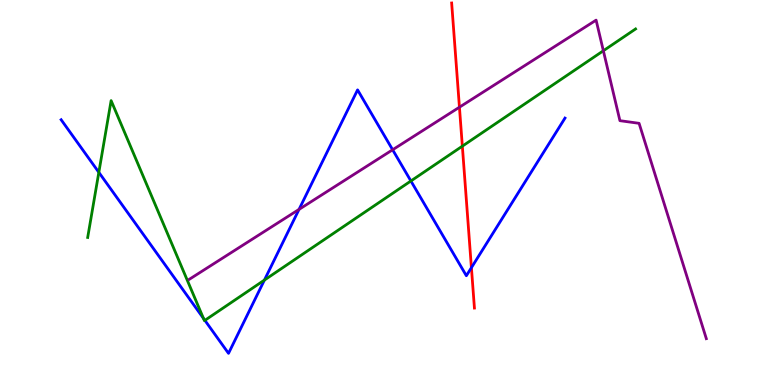[{'lines': ['blue', 'red'], 'intersections': [{'x': 6.08, 'y': 3.05}]}, {'lines': ['green', 'red'], 'intersections': [{'x': 5.97, 'y': 6.2}]}, {'lines': ['purple', 'red'], 'intersections': [{'x': 5.93, 'y': 7.22}]}, {'lines': ['blue', 'green'], 'intersections': [{'x': 1.28, 'y': 5.52}, {'x': 2.63, 'y': 1.73}, {'x': 2.64, 'y': 1.68}, {'x': 3.41, 'y': 2.73}, {'x': 5.3, 'y': 5.3}]}, {'lines': ['blue', 'purple'], 'intersections': [{'x': 3.86, 'y': 4.56}, {'x': 5.07, 'y': 6.11}]}, {'lines': ['green', 'purple'], 'intersections': [{'x': 7.79, 'y': 8.68}]}]